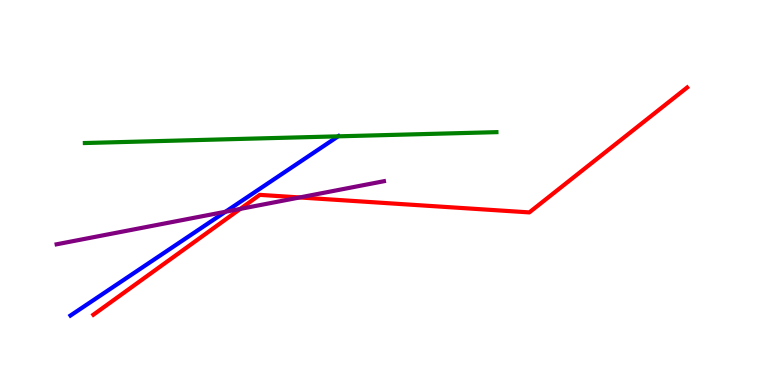[{'lines': ['blue', 'red'], 'intersections': []}, {'lines': ['green', 'red'], 'intersections': []}, {'lines': ['purple', 'red'], 'intersections': [{'x': 3.1, 'y': 4.57}, {'x': 3.87, 'y': 4.87}]}, {'lines': ['blue', 'green'], 'intersections': [{'x': 4.36, 'y': 6.46}]}, {'lines': ['blue', 'purple'], 'intersections': [{'x': 2.91, 'y': 4.5}]}, {'lines': ['green', 'purple'], 'intersections': []}]